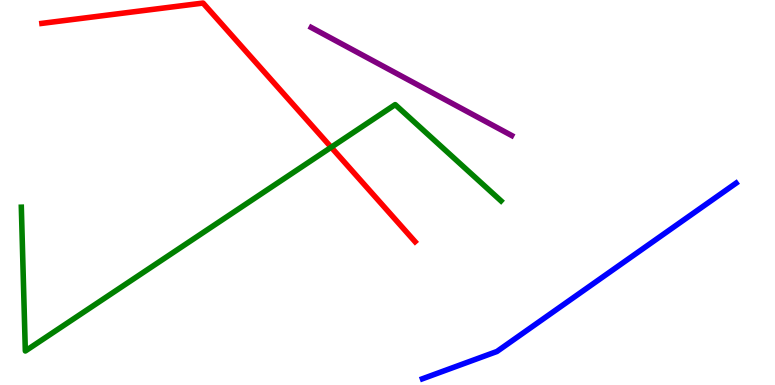[{'lines': ['blue', 'red'], 'intersections': []}, {'lines': ['green', 'red'], 'intersections': [{'x': 4.27, 'y': 6.18}]}, {'lines': ['purple', 'red'], 'intersections': []}, {'lines': ['blue', 'green'], 'intersections': []}, {'lines': ['blue', 'purple'], 'intersections': []}, {'lines': ['green', 'purple'], 'intersections': []}]